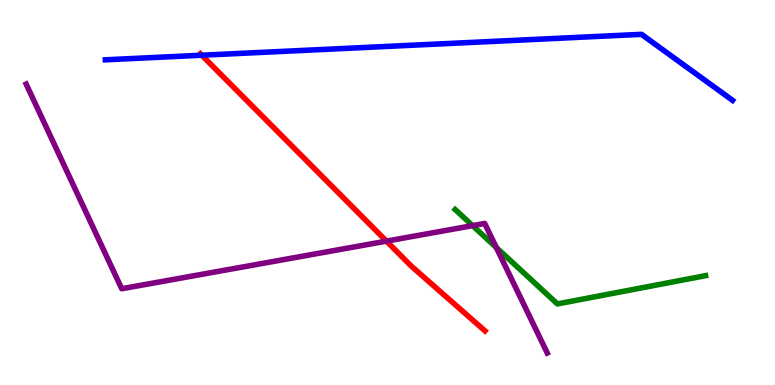[{'lines': ['blue', 'red'], 'intersections': [{'x': 2.6, 'y': 8.57}]}, {'lines': ['green', 'red'], 'intersections': []}, {'lines': ['purple', 'red'], 'intersections': [{'x': 4.99, 'y': 3.74}]}, {'lines': ['blue', 'green'], 'intersections': []}, {'lines': ['blue', 'purple'], 'intersections': []}, {'lines': ['green', 'purple'], 'intersections': [{'x': 6.1, 'y': 4.14}, {'x': 6.4, 'y': 3.57}]}]